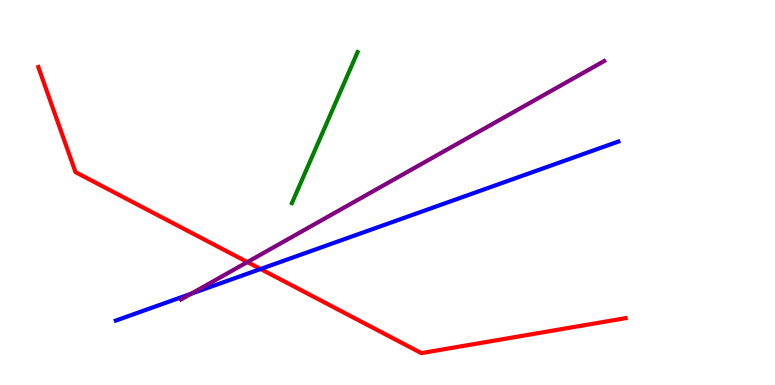[{'lines': ['blue', 'red'], 'intersections': [{'x': 3.36, 'y': 3.01}]}, {'lines': ['green', 'red'], 'intersections': []}, {'lines': ['purple', 'red'], 'intersections': [{'x': 3.19, 'y': 3.19}]}, {'lines': ['blue', 'green'], 'intersections': []}, {'lines': ['blue', 'purple'], 'intersections': [{'x': 2.47, 'y': 2.37}]}, {'lines': ['green', 'purple'], 'intersections': []}]